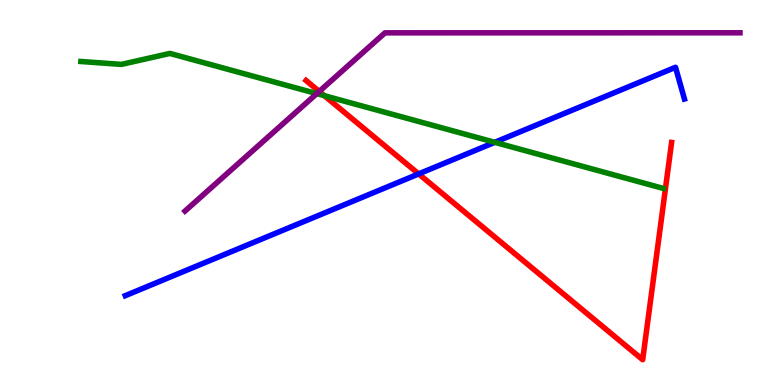[{'lines': ['blue', 'red'], 'intersections': [{'x': 5.4, 'y': 5.48}]}, {'lines': ['green', 'red'], 'intersections': [{'x': 4.19, 'y': 7.51}]}, {'lines': ['purple', 'red'], 'intersections': [{'x': 4.12, 'y': 7.62}]}, {'lines': ['blue', 'green'], 'intersections': [{'x': 6.38, 'y': 6.3}]}, {'lines': ['blue', 'purple'], 'intersections': []}, {'lines': ['green', 'purple'], 'intersections': [{'x': 4.09, 'y': 7.57}]}]